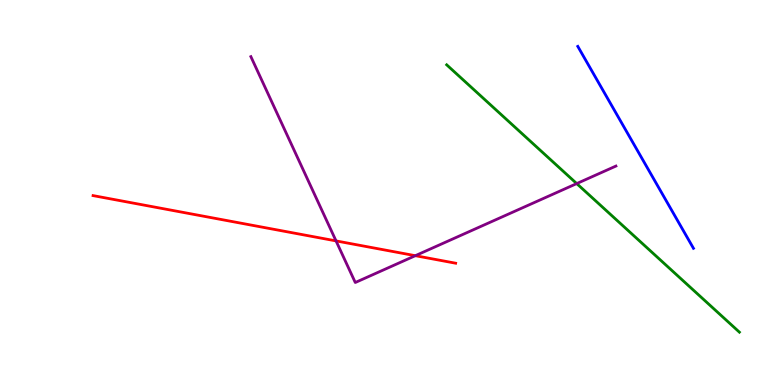[{'lines': ['blue', 'red'], 'intersections': []}, {'lines': ['green', 'red'], 'intersections': []}, {'lines': ['purple', 'red'], 'intersections': [{'x': 4.34, 'y': 3.74}, {'x': 5.36, 'y': 3.36}]}, {'lines': ['blue', 'green'], 'intersections': []}, {'lines': ['blue', 'purple'], 'intersections': []}, {'lines': ['green', 'purple'], 'intersections': [{'x': 7.44, 'y': 5.23}]}]